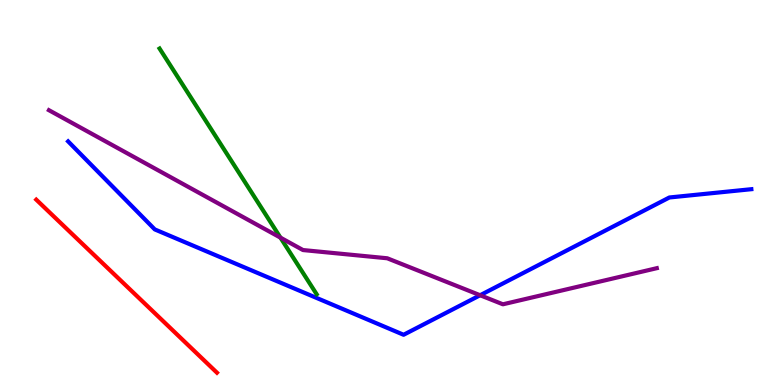[{'lines': ['blue', 'red'], 'intersections': []}, {'lines': ['green', 'red'], 'intersections': []}, {'lines': ['purple', 'red'], 'intersections': []}, {'lines': ['blue', 'green'], 'intersections': []}, {'lines': ['blue', 'purple'], 'intersections': [{'x': 6.2, 'y': 2.33}]}, {'lines': ['green', 'purple'], 'intersections': [{'x': 3.62, 'y': 3.83}]}]